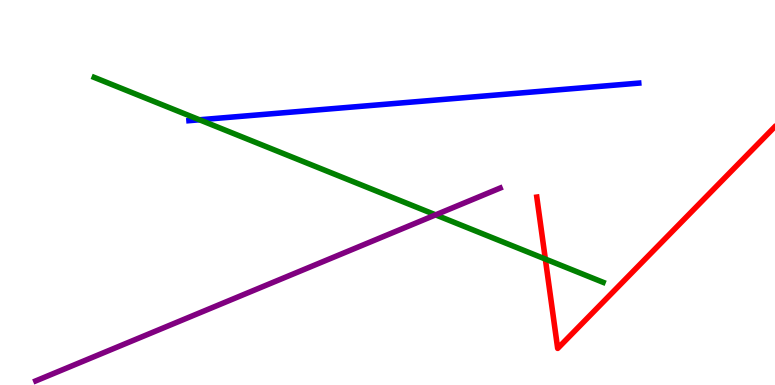[{'lines': ['blue', 'red'], 'intersections': []}, {'lines': ['green', 'red'], 'intersections': [{'x': 7.04, 'y': 3.27}]}, {'lines': ['purple', 'red'], 'intersections': []}, {'lines': ['blue', 'green'], 'intersections': [{'x': 2.57, 'y': 6.89}]}, {'lines': ['blue', 'purple'], 'intersections': []}, {'lines': ['green', 'purple'], 'intersections': [{'x': 5.62, 'y': 4.42}]}]